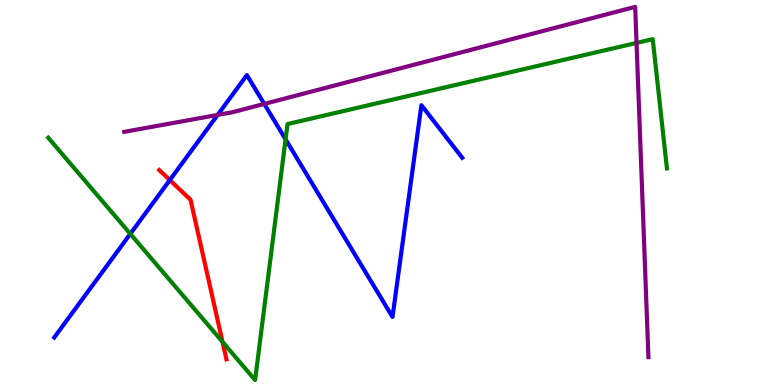[{'lines': ['blue', 'red'], 'intersections': [{'x': 2.19, 'y': 5.32}]}, {'lines': ['green', 'red'], 'intersections': [{'x': 2.87, 'y': 1.12}]}, {'lines': ['purple', 'red'], 'intersections': []}, {'lines': ['blue', 'green'], 'intersections': [{'x': 1.68, 'y': 3.93}, {'x': 3.68, 'y': 6.38}]}, {'lines': ['blue', 'purple'], 'intersections': [{'x': 2.81, 'y': 7.02}, {'x': 3.41, 'y': 7.3}]}, {'lines': ['green', 'purple'], 'intersections': [{'x': 8.21, 'y': 8.89}]}]